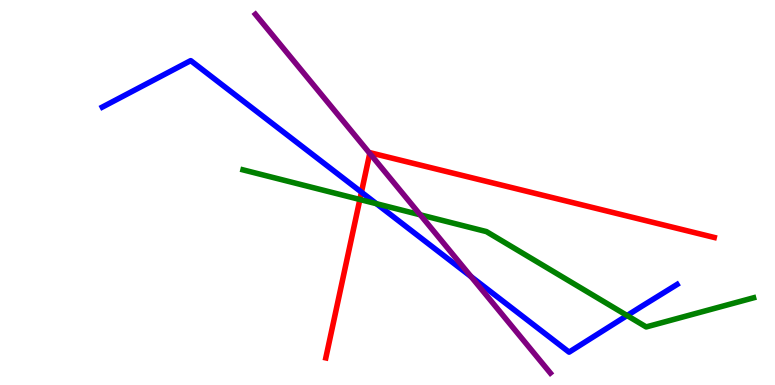[{'lines': ['blue', 'red'], 'intersections': [{'x': 4.66, 'y': 5.01}]}, {'lines': ['green', 'red'], 'intersections': [{'x': 4.64, 'y': 4.82}]}, {'lines': ['purple', 'red'], 'intersections': [{'x': 4.77, 'y': 6.02}]}, {'lines': ['blue', 'green'], 'intersections': [{'x': 4.86, 'y': 4.71}, {'x': 8.09, 'y': 1.8}]}, {'lines': ['blue', 'purple'], 'intersections': [{'x': 6.08, 'y': 2.81}]}, {'lines': ['green', 'purple'], 'intersections': [{'x': 5.42, 'y': 4.42}]}]